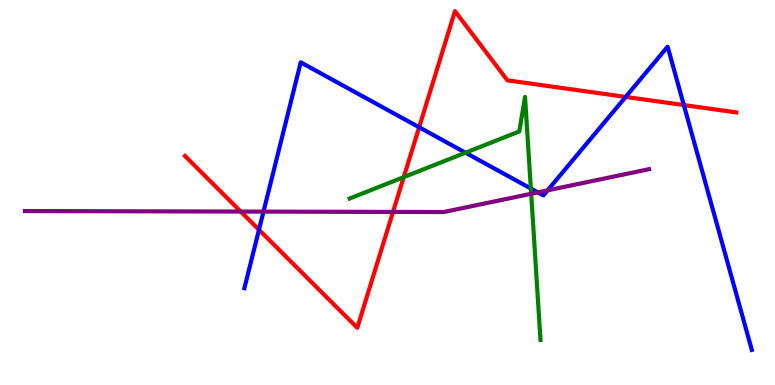[{'lines': ['blue', 'red'], 'intersections': [{'x': 3.34, 'y': 4.03}, {'x': 5.41, 'y': 6.69}, {'x': 8.07, 'y': 7.48}, {'x': 8.82, 'y': 7.27}]}, {'lines': ['green', 'red'], 'intersections': [{'x': 5.21, 'y': 5.4}]}, {'lines': ['purple', 'red'], 'intersections': [{'x': 3.11, 'y': 4.5}, {'x': 5.07, 'y': 4.5}]}, {'lines': ['blue', 'green'], 'intersections': [{'x': 6.01, 'y': 6.03}, {'x': 6.85, 'y': 5.1}]}, {'lines': ['blue', 'purple'], 'intersections': [{'x': 3.4, 'y': 4.5}, {'x': 6.94, 'y': 5.0}, {'x': 7.07, 'y': 5.06}]}, {'lines': ['green', 'purple'], 'intersections': [{'x': 6.85, 'y': 4.97}]}]